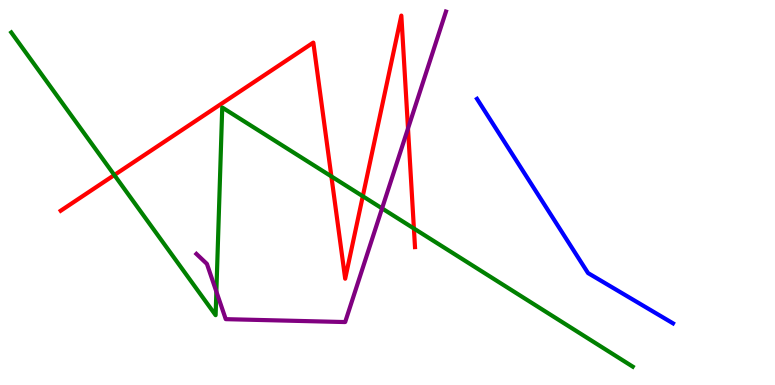[{'lines': ['blue', 'red'], 'intersections': []}, {'lines': ['green', 'red'], 'intersections': [{'x': 1.48, 'y': 5.45}, {'x': 4.28, 'y': 5.42}, {'x': 4.68, 'y': 4.9}, {'x': 5.34, 'y': 4.07}]}, {'lines': ['purple', 'red'], 'intersections': [{'x': 5.26, 'y': 6.66}]}, {'lines': ['blue', 'green'], 'intersections': []}, {'lines': ['blue', 'purple'], 'intersections': []}, {'lines': ['green', 'purple'], 'intersections': [{'x': 2.79, 'y': 2.42}, {'x': 4.93, 'y': 4.59}]}]